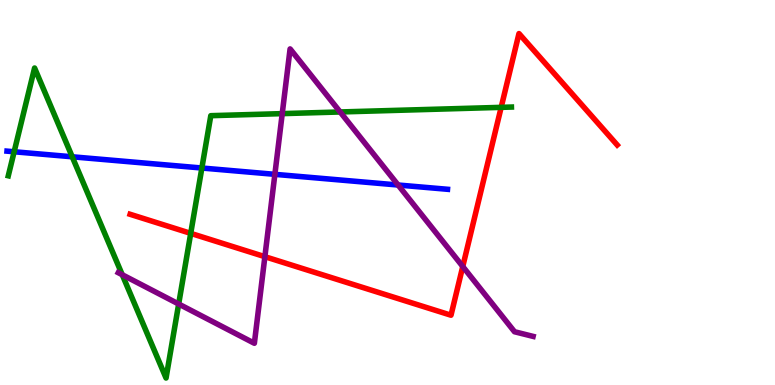[{'lines': ['blue', 'red'], 'intersections': []}, {'lines': ['green', 'red'], 'intersections': [{'x': 2.46, 'y': 3.94}, {'x': 6.47, 'y': 7.21}]}, {'lines': ['purple', 'red'], 'intersections': [{'x': 3.42, 'y': 3.33}, {'x': 5.97, 'y': 3.08}]}, {'lines': ['blue', 'green'], 'intersections': [{'x': 0.183, 'y': 6.06}, {'x': 0.932, 'y': 5.93}, {'x': 2.6, 'y': 5.64}]}, {'lines': ['blue', 'purple'], 'intersections': [{'x': 3.55, 'y': 5.47}, {'x': 5.14, 'y': 5.19}]}, {'lines': ['green', 'purple'], 'intersections': [{'x': 1.58, 'y': 2.86}, {'x': 2.31, 'y': 2.1}, {'x': 3.64, 'y': 7.05}, {'x': 4.39, 'y': 7.09}]}]